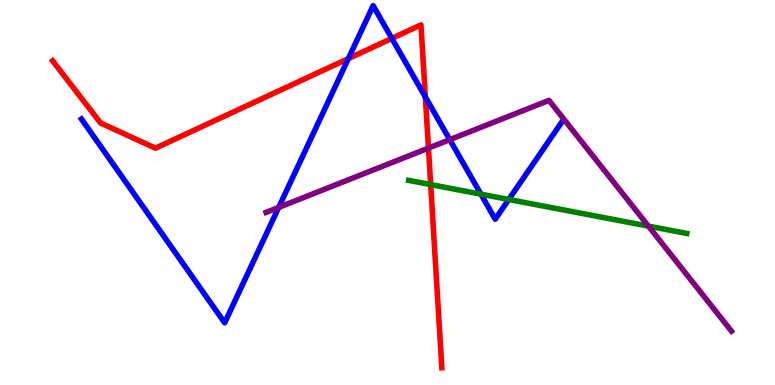[{'lines': ['blue', 'red'], 'intersections': [{'x': 4.49, 'y': 8.48}, {'x': 5.06, 'y': 9.0}, {'x': 5.49, 'y': 7.48}]}, {'lines': ['green', 'red'], 'intersections': [{'x': 5.56, 'y': 5.21}]}, {'lines': ['purple', 'red'], 'intersections': [{'x': 5.53, 'y': 6.15}]}, {'lines': ['blue', 'green'], 'intersections': [{'x': 6.21, 'y': 4.96}, {'x': 6.56, 'y': 4.82}]}, {'lines': ['blue', 'purple'], 'intersections': [{'x': 3.6, 'y': 4.61}, {'x': 5.8, 'y': 6.37}]}, {'lines': ['green', 'purple'], 'intersections': [{'x': 8.37, 'y': 4.13}]}]